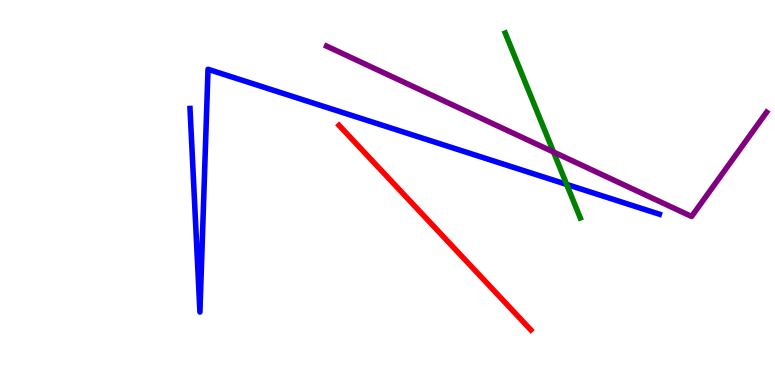[{'lines': ['blue', 'red'], 'intersections': []}, {'lines': ['green', 'red'], 'intersections': []}, {'lines': ['purple', 'red'], 'intersections': []}, {'lines': ['blue', 'green'], 'intersections': [{'x': 7.31, 'y': 5.21}]}, {'lines': ['blue', 'purple'], 'intersections': []}, {'lines': ['green', 'purple'], 'intersections': [{'x': 7.14, 'y': 6.05}]}]